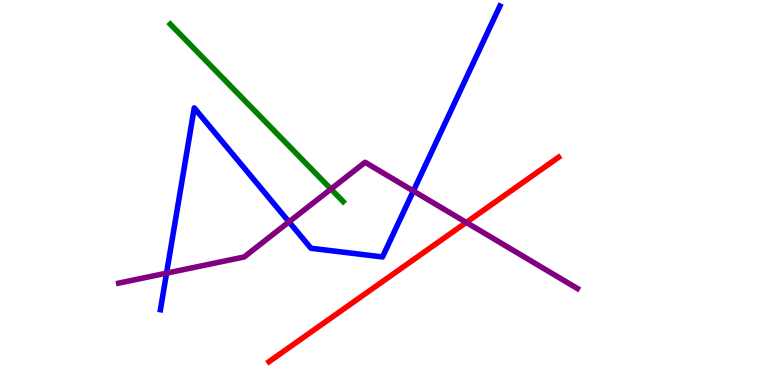[{'lines': ['blue', 'red'], 'intersections': []}, {'lines': ['green', 'red'], 'intersections': []}, {'lines': ['purple', 'red'], 'intersections': [{'x': 6.02, 'y': 4.22}]}, {'lines': ['blue', 'green'], 'intersections': []}, {'lines': ['blue', 'purple'], 'intersections': [{'x': 2.15, 'y': 2.91}, {'x': 3.73, 'y': 4.24}, {'x': 5.33, 'y': 5.04}]}, {'lines': ['green', 'purple'], 'intersections': [{'x': 4.27, 'y': 5.09}]}]